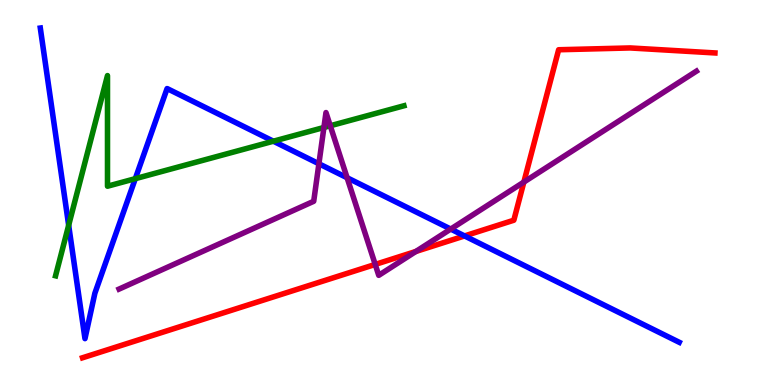[{'lines': ['blue', 'red'], 'intersections': [{'x': 5.99, 'y': 3.87}]}, {'lines': ['green', 'red'], 'intersections': []}, {'lines': ['purple', 'red'], 'intersections': [{'x': 4.84, 'y': 3.13}, {'x': 5.37, 'y': 3.47}, {'x': 6.76, 'y': 5.27}]}, {'lines': ['blue', 'green'], 'intersections': [{'x': 0.886, 'y': 4.15}, {'x': 1.75, 'y': 5.36}, {'x': 3.53, 'y': 6.33}]}, {'lines': ['blue', 'purple'], 'intersections': [{'x': 4.11, 'y': 5.75}, {'x': 4.48, 'y': 5.38}, {'x': 5.82, 'y': 4.05}]}, {'lines': ['green', 'purple'], 'intersections': [{'x': 4.18, 'y': 6.69}, {'x': 4.26, 'y': 6.73}]}]